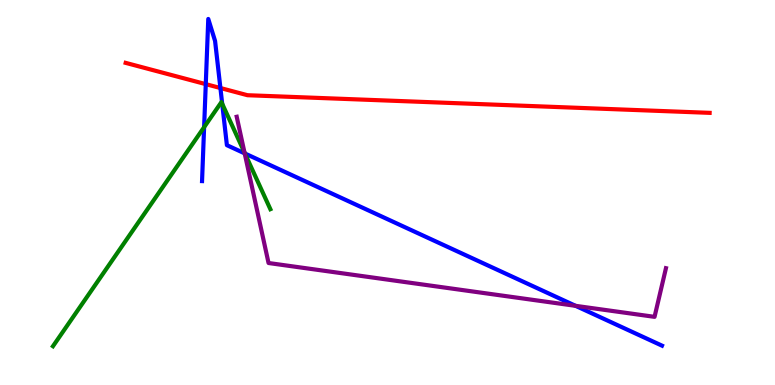[{'lines': ['blue', 'red'], 'intersections': [{'x': 2.66, 'y': 7.81}, {'x': 2.84, 'y': 7.71}]}, {'lines': ['green', 'red'], 'intersections': []}, {'lines': ['purple', 'red'], 'intersections': []}, {'lines': ['blue', 'green'], 'intersections': [{'x': 2.63, 'y': 6.7}, {'x': 2.87, 'y': 7.31}, {'x': 3.16, 'y': 6.01}]}, {'lines': ['blue', 'purple'], 'intersections': [{'x': 3.16, 'y': 6.02}, {'x': 7.43, 'y': 2.06}]}, {'lines': ['green', 'purple'], 'intersections': [{'x': 3.16, 'y': 6.04}]}]